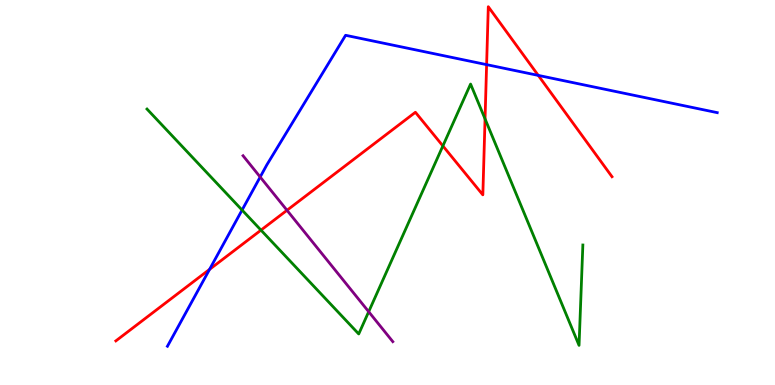[{'lines': ['blue', 'red'], 'intersections': [{'x': 2.7, 'y': 3.0}, {'x': 6.28, 'y': 8.32}, {'x': 6.95, 'y': 8.04}]}, {'lines': ['green', 'red'], 'intersections': [{'x': 3.37, 'y': 4.02}, {'x': 5.71, 'y': 6.21}, {'x': 6.26, 'y': 6.91}]}, {'lines': ['purple', 'red'], 'intersections': [{'x': 3.7, 'y': 4.54}]}, {'lines': ['blue', 'green'], 'intersections': [{'x': 3.12, 'y': 4.54}]}, {'lines': ['blue', 'purple'], 'intersections': [{'x': 3.36, 'y': 5.4}]}, {'lines': ['green', 'purple'], 'intersections': [{'x': 4.76, 'y': 1.9}]}]